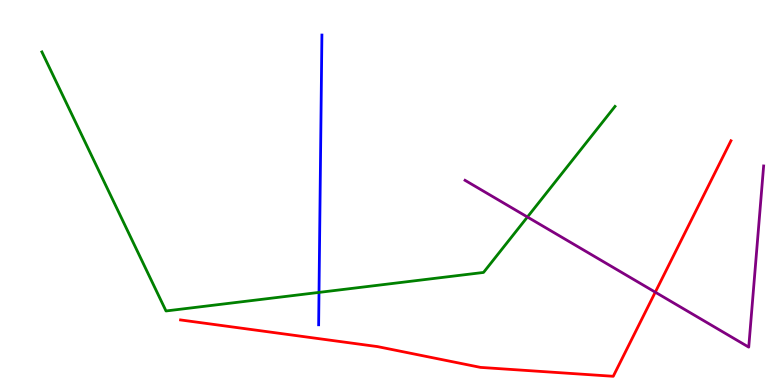[{'lines': ['blue', 'red'], 'intersections': []}, {'lines': ['green', 'red'], 'intersections': []}, {'lines': ['purple', 'red'], 'intersections': [{'x': 8.46, 'y': 2.41}]}, {'lines': ['blue', 'green'], 'intersections': [{'x': 4.12, 'y': 2.41}]}, {'lines': ['blue', 'purple'], 'intersections': []}, {'lines': ['green', 'purple'], 'intersections': [{'x': 6.81, 'y': 4.36}]}]